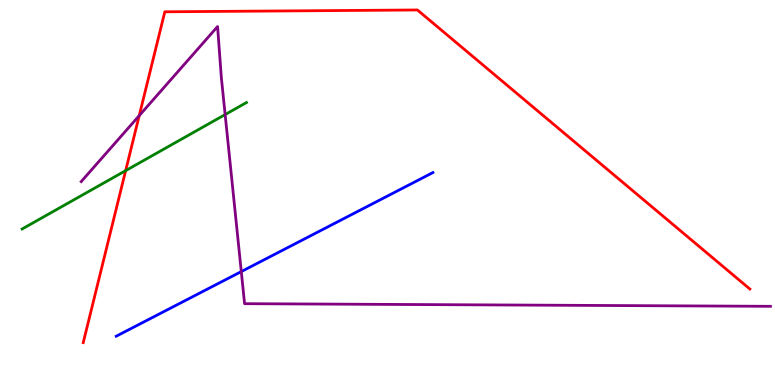[{'lines': ['blue', 'red'], 'intersections': []}, {'lines': ['green', 'red'], 'intersections': [{'x': 1.62, 'y': 5.57}]}, {'lines': ['purple', 'red'], 'intersections': [{'x': 1.8, 'y': 7.0}]}, {'lines': ['blue', 'green'], 'intersections': []}, {'lines': ['blue', 'purple'], 'intersections': [{'x': 3.11, 'y': 2.95}]}, {'lines': ['green', 'purple'], 'intersections': [{'x': 2.91, 'y': 7.02}]}]